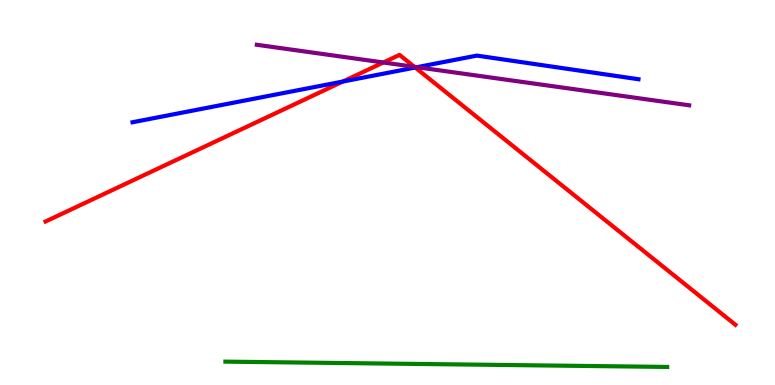[{'lines': ['blue', 'red'], 'intersections': [{'x': 4.42, 'y': 7.88}, {'x': 5.36, 'y': 8.25}]}, {'lines': ['green', 'red'], 'intersections': []}, {'lines': ['purple', 'red'], 'intersections': [{'x': 4.95, 'y': 8.38}, {'x': 5.35, 'y': 8.26}]}, {'lines': ['blue', 'green'], 'intersections': []}, {'lines': ['blue', 'purple'], 'intersections': [{'x': 5.38, 'y': 8.25}]}, {'lines': ['green', 'purple'], 'intersections': []}]